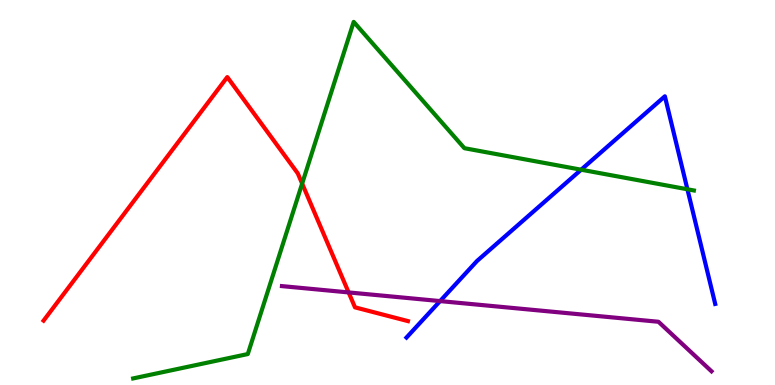[{'lines': ['blue', 'red'], 'intersections': []}, {'lines': ['green', 'red'], 'intersections': [{'x': 3.9, 'y': 5.23}]}, {'lines': ['purple', 'red'], 'intersections': [{'x': 4.5, 'y': 2.4}]}, {'lines': ['blue', 'green'], 'intersections': [{'x': 7.5, 'y': 5.59}, {'x': 8.87, 'y': 5.08}]}, {'lines': ['blue', 'purple'], 'intersections': [{'x': 5.68, 'y': 2.18}]}, {'lines': ['green', 'purple'], 'intersections': []}]